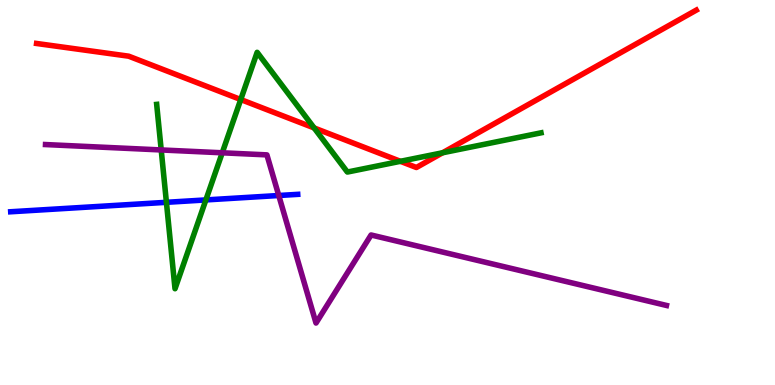[{'lines': ['blue', 'red'], 'intersections': []}, {'lines': ['green', 'red'], 'intersections': [{'x': 3.11, 'y': 7.41}, {'x': 4.05, 'y': 6.68}, {'x': 5.17, 'y': 5.81}, {'x': 5.71, 'y': 6.03}]}, {'lines': ['purple', 'red'], 'intersections': []}, {'lines': ['blue', 'green'], 'intersections': [{'x': 2.15, 'y': 4.75}, {'x': 2.66, 'y': 4.81}]}, {'lines': ['blue', 'purple'], 'intersections': [{'x': 3.6, 'y': 4.92}]}, {'lines': ['green', 'purple'], 'intersections': [{'x': 2.08, 'y': 6.11}, {'x': 2.87, 'y': 6.03}]}]